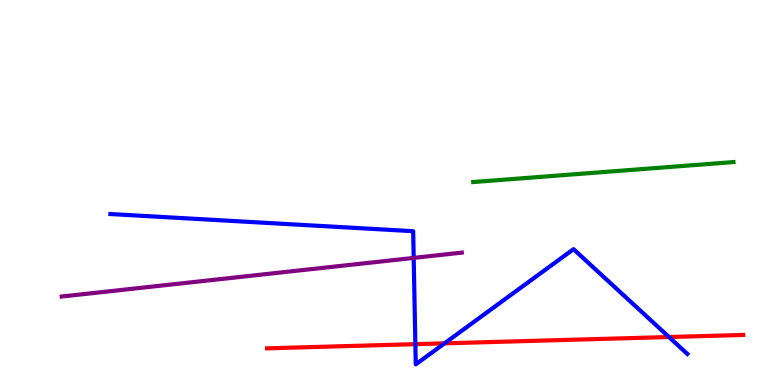[{'lines': ['blue', 'red'], 'intersections': [{'x': 5.36, 'y': 1.06}, {'x': 5.74, 'y': 1.08}, {'x': 8.63, 'y': 1.25}]}, {'lines': ['green', 'red'], 'intersections': []}, {'lines': ['purple', 'red'], 'intersections': []}, {'lines': ['blue', 'green'], 'intersections': []}, {'lines': ['blue', 'purple'], 'intersections': [{'x': 5.34, 'y': 3.3}]}, {'lines': ['green', 'purple'], 'intersections': []}]